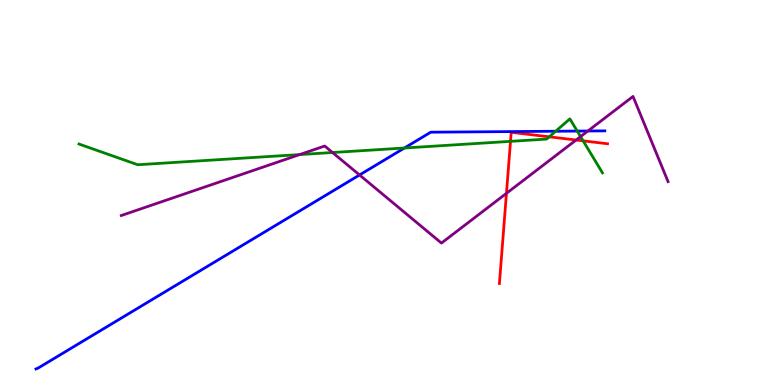[{'lines': ['blue', 'red'], 'intersections': []}, {'lines': ['green', 'red'], 'intersections': [{'x': 6.59, 'y': 6.33}, {'x': 7.09, 'y': 6.45}, {'x': 7.52, 'y': 6.34}]}, {'lines': ['purple', 'red'], 'intersections': [{'x': 6.53, 'y': 4.98}, {'x': 7.43, 'y': 6.36}]}, {'lines': ['blue', 'green'], 'intersections': [{'x': 5.22, 'y': 6.16}, {'x': 7.17, 'y': 6.59}, {'x': 7.45, 'y': 6.6}]}, {'lines': ['blue', 'purple'], 'intersections': [{'x': 4.64, 'y': 5.46}, {'x': 7.59, 'y': 6.6}]}, {'lines': ['green', 'purple'], 'intersections': [{'x': 3.87, 'y': 5.98}, {'x': 4.29, 'y': 6.04}, {'x': 7.49, 'y': 6.45}]}]